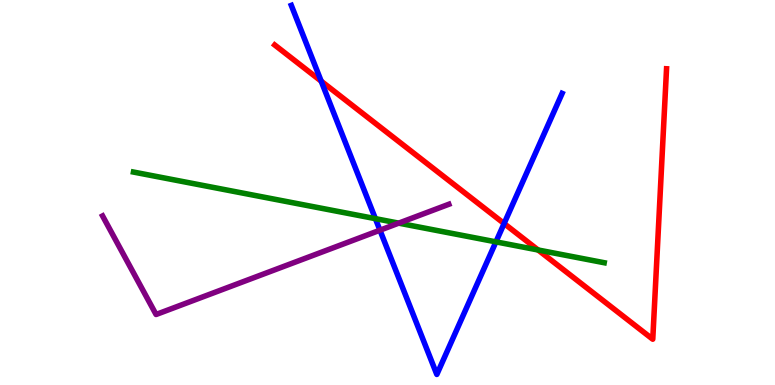[{'lines': ['blue', 'red'], 'intersections': [{'x': 4.14, 'y': 7.89}, {'x': 6.5, 'y': 4.19}]}, {'lines': ['green', 'red'], 'intersections': [{'x': 6.94, 'y': 3.51}]}, {'lines': ['purple', 'red'], 'intersections': []}, {'lines': ['blue', 'green'], 'intersections': [{'x': 4.84, 'y': 4.32}, {'x': 6.4, 'y': 3.72}]}, {'lines': ['blue', 'purple'], 'intersections': [{'x': 4.9, 'y': 4.02}]}, {'lines': ['green', 'purple'], 'intersections': [{'x': 5.14, 'y': 4.2}]}]